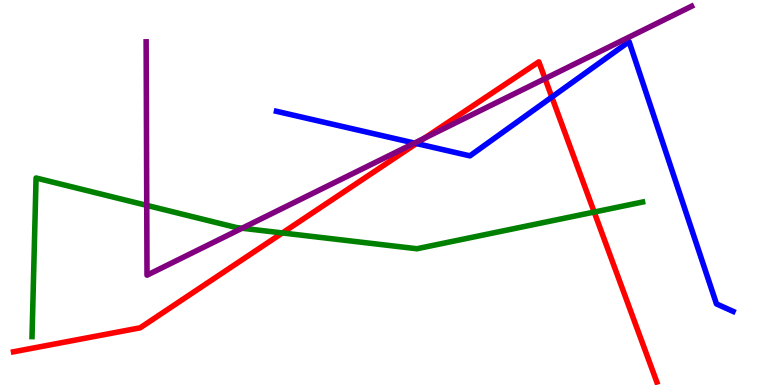[{'lines': ['blue', 'red'], 'intersections': [{'x': 5.37, 'y': 6.27}, {'x': 7.12, 'y': 7.48}]}, {'lines': ['green', 'red'], 'intersections': [{'x': 3.64, 'y': 3.95}, {'x': 7.67, 'y': 4.49}]}, {'lines': ['purple', 'red'], 'intersections': [{'x': 5.48, 'y': 6.41}, {'x': 7.03, 'y': 7.96}]}, {'lines': ['blue', 'green'], 'intersections': []}, {'lines': ['blue', 'purple'], 'intersections': [{'x': 5.35, 'y': 6.28}]}, {'lines': ['green', 'purple'], 'intersections': [{'x': 1.89, 'y': 4.67}, {'x': 3.12, 'y': 4.07}]}]